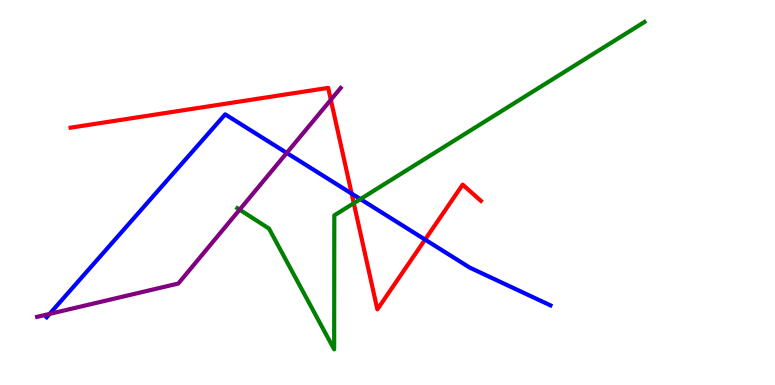[{'lines': ['blue', 'red'], 'intersections': [{'x': 4.54, 'y': 4.97}, {'x': 5.48, 'y': 3.78}]}, {'lines': ['green', 'red'], 'intersections': [{'x': 4.57, 'y': 4.72}]}, {'lines': ['purple', 'red'], 'intersections': [{'x': 4.27, 'y': 7.41}]}, {'lines': ['blue', 'green'], 'intersections': [{'x': 4.65, 'y': 4.83}]}, {'lines': ['blue', 'purple'], 'intersections': [{'x': 0.64, 'y': 1.85}, {'x': 3.7, 'y': 6.03}]}, {'lines': ['green', 'purple'], 'intersections': [{'x': 3.09, 'y': 4.55}]}]